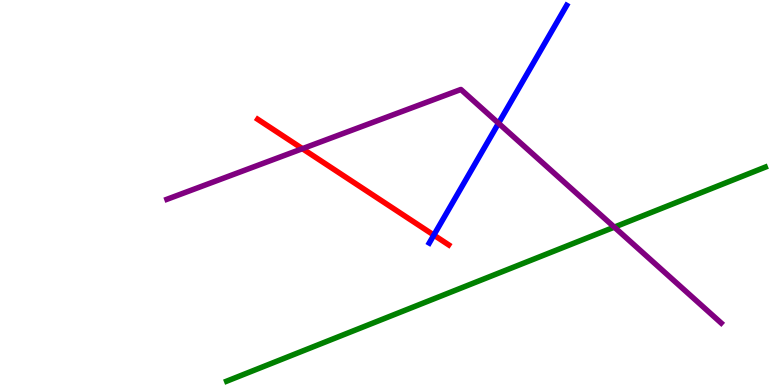[{'lines': ['blue', 'red'], 'intersections': [{'x': 5.6, 'y': 3.89}]}, {'lines': ['green', 'red'], 'intersections': []}, {'lines': ['purple', 'red'], 'intersections': [{'x': 3.9, 'y': 6.14}]}, {'lines': ['blue', 'green'], 'intersections': []}, {'lines': ['blue', 'purple'], 'intersections': [{'x': 6.43, 'y': 6.8}]}, {'lines': ['green', 'purple'], 'intersections': [{'x': 7.93, 'y': 4.1}]}]